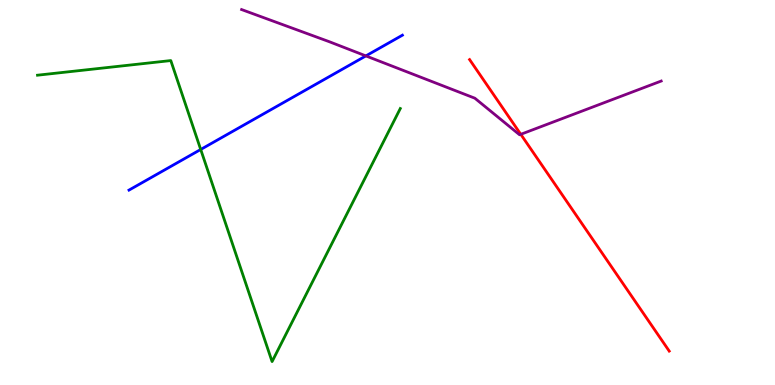[{'lines': ['blue', 'red'], 'intersections': []}, {'lines': ['green', 'red'], 'intersections': []}, {'lines': ['purple', 'red'], 'intersections': [{'x': 6.72, 'y': 6.51}]}, {'lines': ['blue', 'green'], 'intersections': [{'x': 2.59, 'y': 6.12}]}, {'lines': ['blue', 'purple'], 'intersections': [{'x': 4.72, 'y': 8.55}]}, {'lines': ['green', 'purple'], 'intersections': []}]